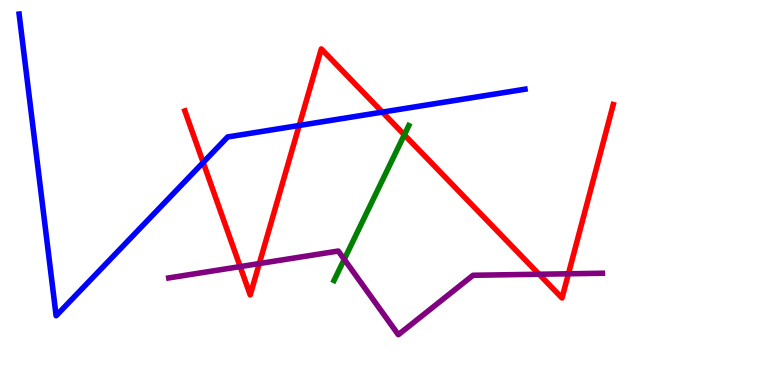[{'lines': ['blue', 'red'], 'intersections': [{'x': 2.62, 'y': 5.78}, {'x': 3.86, 'y': 6.74}, {'x': 4.93, 'y': 7.09}]}, {'lines': ['green', 'red'], 'intersections': [{'x': 5.22, 'y': 6.5}]}, {'lines': ['purple', 'red'], 'intersections': [{'x': 3.1, 'y': 3.08}, {'x': 3.35, 'y': 3.15}, {'x': 6.96, 'y': 2.88}, {'x': 7.33, 'y': 2.89}]}, {'lines': ['blue', 'green'], 'intersections': []}, {'lines': ['blue', 'purple'], 'intersections': []}, {'lines': ['green', 'purple'], 'intersections': [{'x': 4.44, 'y': 3.26}]}]